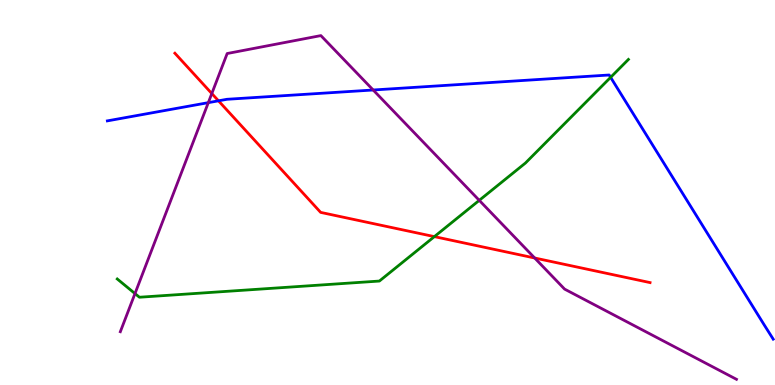[{'lines': ['blue', 'red'], 'intersections': [{'x': 2.82, 'y': 7.38}]}, {'lines': ['green', 'red'], 'intersections': [{'x': 5.6, 'y': 3.85}]}, {'lines': ['purple', 'red'], 'intersections': [{'x': 2.73, 'y': 7.57}, {'x': 6.9, 'y': 3.3}]}, {'lines': ['blue', 'green'], 'intersections': [{'x': 7.88, 'y': 7.99}]}, {'lines': ['blue', 'purple'], 'intersections': [{'x': 2.69, 'y': 7.33}, {'x': 4.82, 'y': 7.66}]}, {'lines': ['green', 'purple'], 'intersections': [{'x': 1.74, 'y': 2.37}, {'x': 6.18, 'y': 4.8}]}]